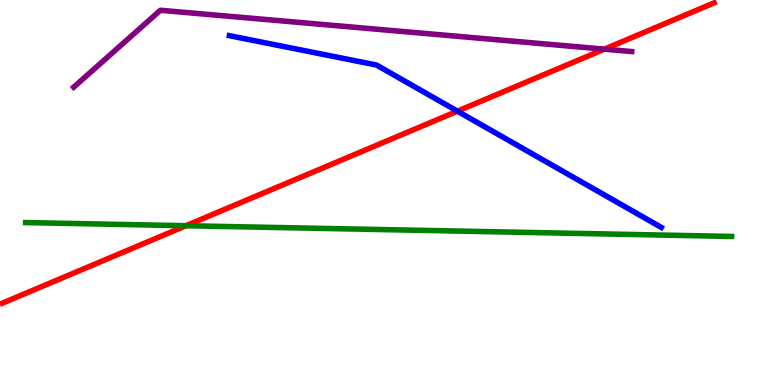[{'lines': ['blue', 'red'], 'intersections': [{'x': 5.9, 'y': 7.11}]}, {'lines': ['green', 'red'], 'intersections': [{'x': 2.4, 'y': 4.14}]}, {'lines': ['purple', 'red'], 'intersections': [{'x': 7.8, 'y': 8.72}]}, {'lines': ['blue', 'green'], 'intersections': []}, {'lines': ['blue', 'purple'], 'intersections': []}, {'lines': ['green', 'purple'], 'intersections': []}]